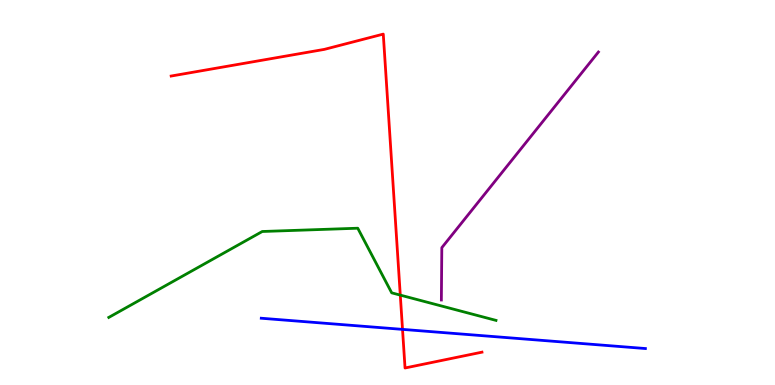[{'lines': ['blue', 'red'], 'intersections': [{'x': 5.19, 'y': 1.44}]}, {'lines': ['green', 'red'], 'intersections': [{'x': 5.16, 'y': 2.33}]}, {'lines': ['purple', 'red'], 'intersections': []}, {'lines': ['blue', 'green'], 'intersections': []}, {'lines': ['blue', 'purple'], 'intersections': []}, {'lines': ['green', 'purple'], 'intersections': []}]